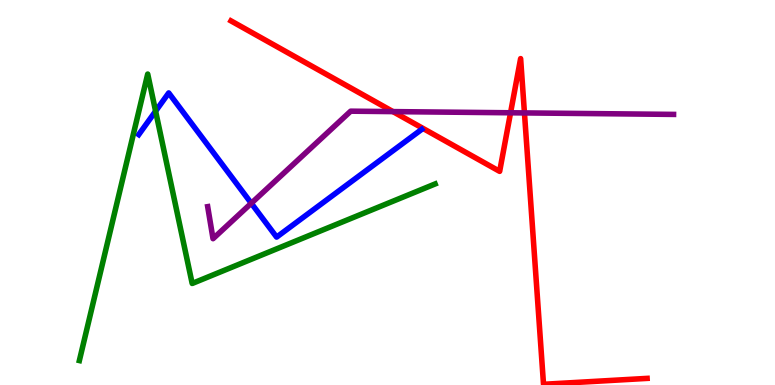[{'lines': ['blue', 'red'], 'intersections': []}, {'lines': ['green', 'red'], 'intersections': []}, {'lines': ['purple', 'red'], 'intersections': [{'x': 5.07, 'y': 7.1}, {'x': 6.59, 'y': 7.07}, {'x': 6.77, 'y': 7.07}]}, {'lines': ['blue', 'green'], 'intersections': [{'x': 2.01, 'y': 7.11}]}, {'lines': ['blue', 'purple'], 'intersections': [{'x': 3.24, 'y': 4.72}]}, {'lines': ['green', 'purple'], 'intersections': []}]